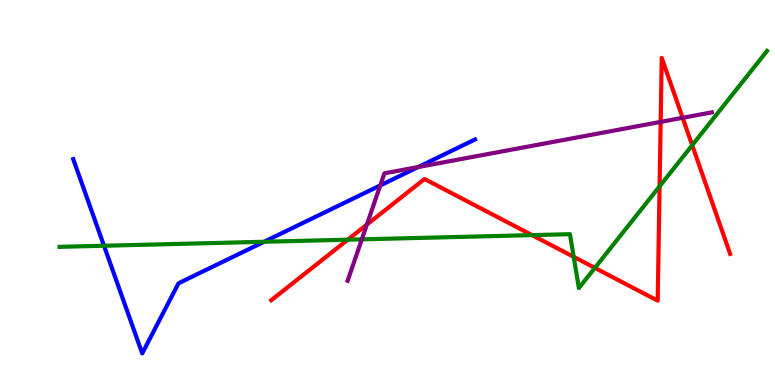[{'lines': ['blue', 'red'], 'intersections': []}, {'lines': ['green', 'red'], 'intersections': [{'x': 4.49, 'y': 3.77}, {'x': 6.87, 'y': 3.89}, {'x': 7.4, 'y': 3.33}, {'x': 7.68, 'y': 3.04}, {'x': 8.51, 'y': 5.16}, {'x': 8.93, 'y': 6.23}]}, {'lines': ['purple', 'red'], 'intersections': [{'x': 4.73, 'y': 4.17}, {'x': 8.52, 'y': 6.83}, {'x': 8.81, 'y': 6.94}]}, {'lines': ['blue', 'green'], 'intersections': [{'x': 1.34, 'y': 3.62}, {'x': 3.41, 'y': 3.72}]}, {'lines': ['blue', 'purple'], 'intersections': [{'x': 4.91, 'y': 5.18}, {'x': 5.4, 'y': 5.66}]}, {'lines': ['green', 'purple'], 'intersections': [{'x': 4.67, 'y': 3.78}]}]